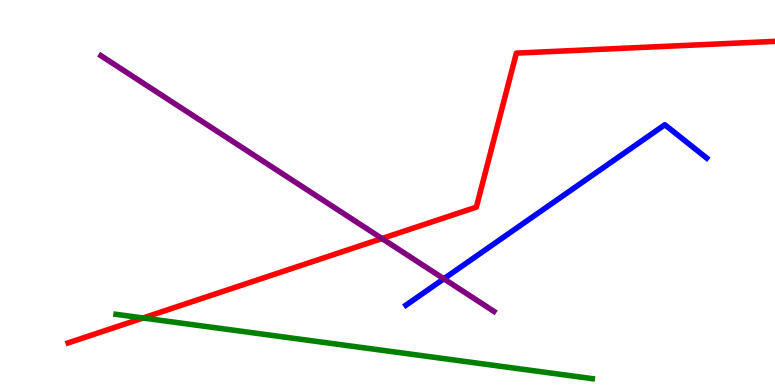[{'lines': ['blue', 'red'], 'intersections': []}, {'lines': ['green', 'red'], 'intersections': [{'x': 1.85, 'y': 1.74}]}, {'lines': ['purple', 'red'], 'intersections': [{'x': 4.93, 'y': 3.8}]}, {'lines': ['blue', 'green'], 'intersections': []}, {'lines': ['blue', 'purple'], 'intersections': [{'x': 5.73, 'y': 2.76}]}, {'lines': ['green', 'purple'], 'intersections': []}]